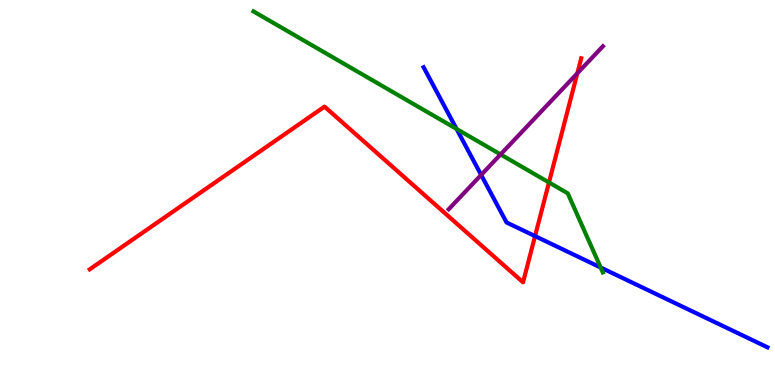[{'lines': ['blue', 'red'], 'intersections': [{'x': 6.9, 'y': 3.87}]}, {'lines': ['green', 'red'], 'intersections': [{'x': 7.08, 'y': 5.26}]}, {'lines': ['purple', 'red'], 'intersections': [{'x': 7.45, 'y': 8.1}]}, {'lines': ['blue', 'green'], 'intersections': [{'x': 5.89, 'y': 6.65}, {'x': 7.75, 'y': 3.05}]}, {'lines': ['blue', 'purple'], 'intersections': [{'x': 6.21, 'y': 5.46}]}, {'lines': ['green', 'purple'], 'intersections': [{'x': 6.46, 'y': 5.99}]}]